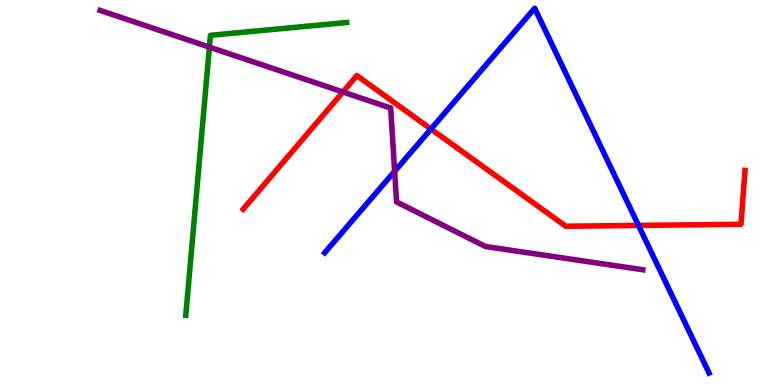[{'lines': ['blue', 'red'], 'intersections': [{'x': 5.56, 'y': 6.65}, {'x': 8.24, 'y': 4.14}]}, {'lines': ['green', 'red'], 'intersections': []}, {'lines': ['purple', 'red'], 'intersections': [{'x': 4.42, 'y': 7.61}]}, {'lines': ['blue', 'green'], 'intersections': []}, {'lines': ['blue', 'purple'], 'intersections': [{'x': 5.09, 'y': 5.55}]}, {'lines': ['green', 'purple'], 'intersections': [{'x': 2.7, 'y': 8.78}]}]